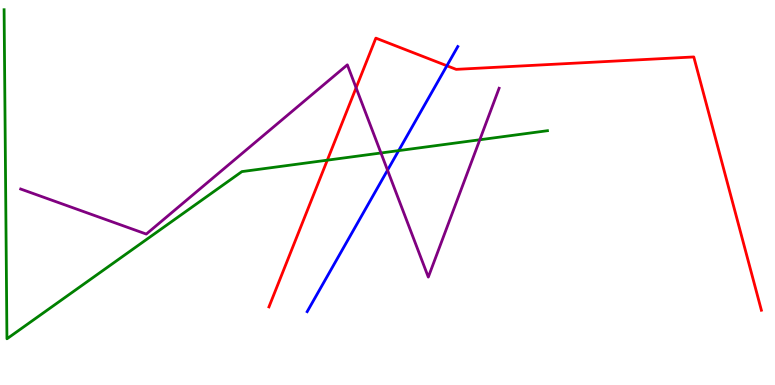[{'lines': ['blue', 'red'], 'intersections': [{'x': 5.77, 'y': 8.29}]}, {'lines': ['green', 'red'], 'intersections': [{'x': 4.22, 'y': 5.84}]}, {'lines': ['purple', 'red'], 'intersections': [{'x': 4.59, 'y': 7.72}]}, {'lines': ['blue', 'green'], 'intersections': [{'x': 5.14, 'y': 6.09}]}, {'lines': ['blue', 'purple'], 'intersections': [{'x': 5.0, 'y': 5.58}]}, {'lines': ['green', 'purple'], 'intersections': [{'x': 4.92, 'y': 6.03}, {'x': 6.19, 'y': 6.37}]}]